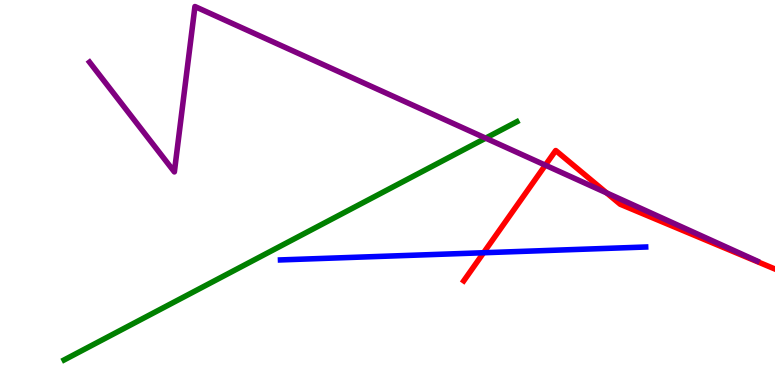[{'lines': ['blue', 'red'], 'intersections': [{'x': 6.24, 'y': 3.44}]}, {'lines': ['green', 'red'], 'intersections': []}, {'lines': ['purple', 'red'], 'intersections': [{'x': 7.04, 'y': 5.71}, {'x': 7.83, 'y': 4.99}]}, {'lines': ['blue', 'green'], 'intersections': []}, {'lines': ['blue', 'purple'], 'intersections': []}, {'lines': ['green', 'purple'], 'intersections': [{'x': 6.27, 'y': 6.41}]}]